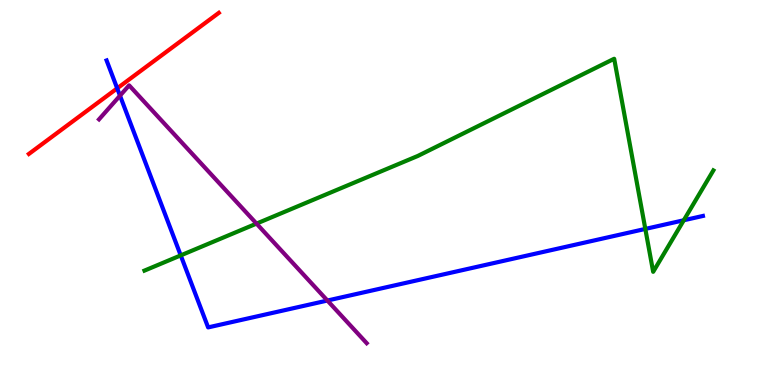[{'lines': ['blue', 'red'], 'intersections': [{'x': 1.51, 'y': 7.71}]}, {'lines': ['green', 'red'], 'intersections': []}, {'lines': ['purple', 'red'], 'intersections': []}, {'lines': ['blue', 'green'], 'intersections': [{'x': 2.33, 'y': 3.37}, {'x': 8.33, 'y': 4.05}, {'x': 8.82, 'y': 4.28}]}, {'lines': ['blue', 'purple'], 'intersections': [{'x': 1.55, 'y': 7.52}, {'x': 4.22, 'y': 2.19}]}, {'lines': ['green', 'purple'], 'intersections': [{'x': 3.31, 'y': 4.19}]}]